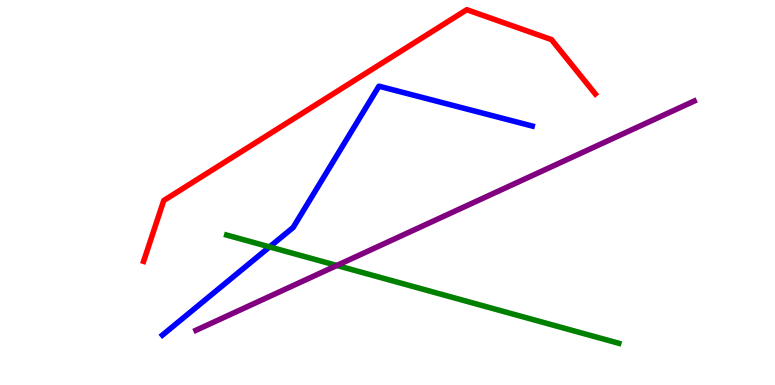[{'lines': ['blue', 'red'], 'intersections': []}, {'lines': ['green', 'red'], 'intersections': []}, {'lines': ['purple', 'red'], 'intersections': []}, {'lines': ['blue', 'green'], 'intersections': [{'x': 3.48, 'y': 3.59}]}, {'lines': ['blue', 'purple'], 'intersections': []}, {'lines': ['green', 'purple'], 'intersections': [{'x': 4.35, 'y': 3.1}]}]